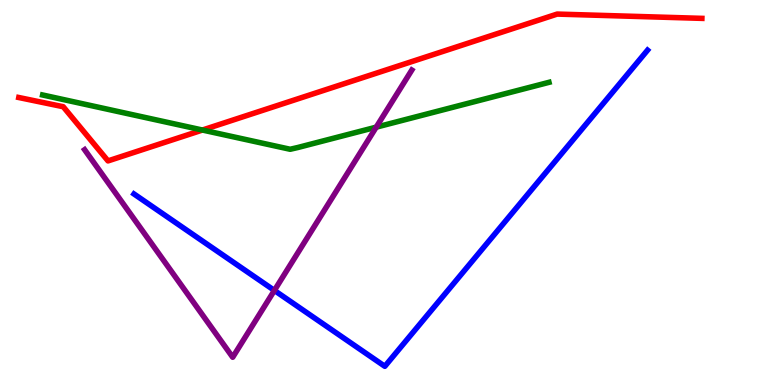[{'lines': ['blue', 'red'], 'intersections': []}, {'lines': ['green', 'red'], 'intersections': [{'x': 2.61, 'y': 6.62}]}, {'lines': ['purple', 'red'], 'intersections': []}, {'lines': ['blue', 'green'], 'intersections': []}, {'lines': ['blue', 'purple'], 'intersections': [{'x': 3.54, 'y': 2.46}]}, {'lines': ['green', 'purple'], 'intersections': [{'x': 4.85, 'y': 6.7}]}]